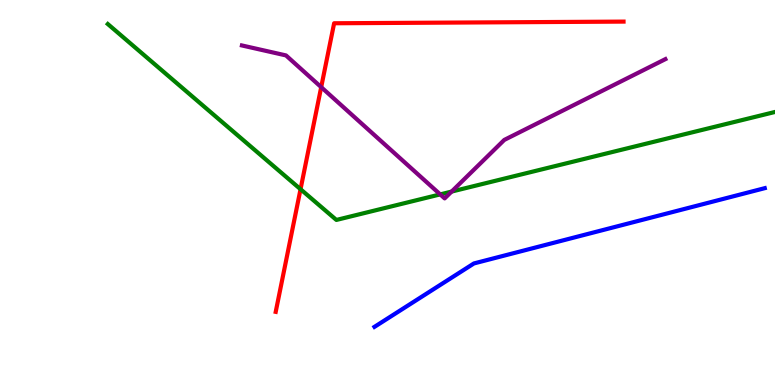[{'lines': ['blue', 'red'], 'intersections': []}, {'lines': ['green', 'red'], 'intersections': [{'x': 3.88, 'y': 5.09}]}, {'lines': ['purple', 'red'], 'intersections': [{'x': 4.14, 'y': 7.74}]}, {'lines': ['blue', 'green'], 'intersections': []}, {'lines': ['blue', 'purple'], 'intersections': []}, {'lines': ['green', 'purple'], 'intersections': [{'x': 5.68, 'y': 4.95}, {'x': 5.83, 'y': 5.02}]}]